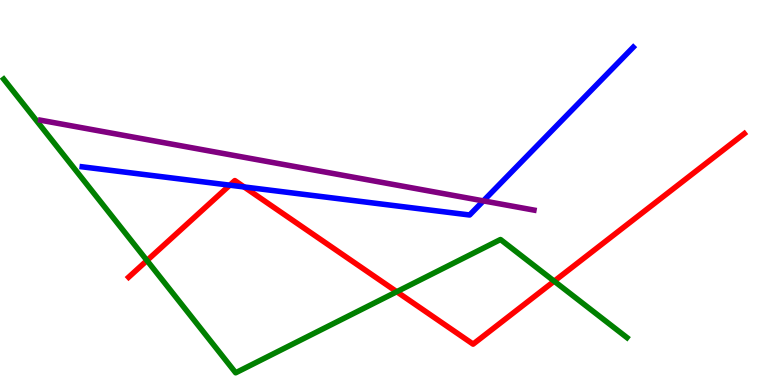[{'lines': ['blue', 'red'], 'intersections': [{'x': 2.97, 'y': 5.19}, {'x': 3.15, 'y': 5.14}]}, {'lines': ['green', 'red'], 'intersections': [{'x': 1.9, 'y': 3.23}, {'x': 5.12, 'y': 2.42}, {'x': 7.15, 'y': 2.7}]}, {'lines': ['purple', 'red'], 'intersections': []}, {'lines': ['blue', 'green'], 'intersections': []}, {'lines': ['blue', 'purple'], 'intersections': [{'x': 6.24, 'y': 4.78}]}, {'lines': ['green', 'purple'], 'intersections': []}]